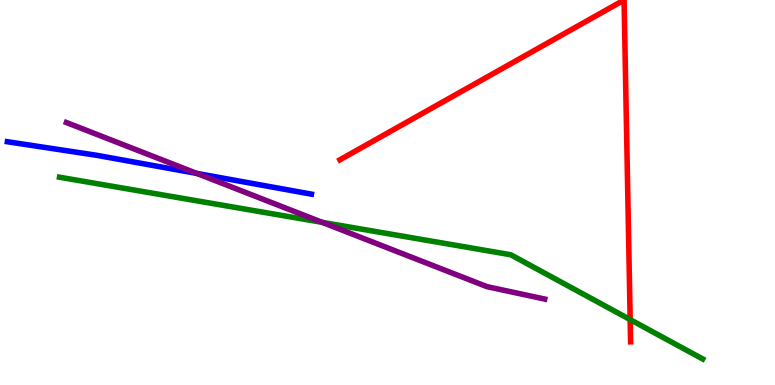[{'lines': ['blue', 'red'], 'intersections': []}, {'lines': ['green', 'red'], 'intersections': [{'x': 8.13, 'y': 1.7}]}, {'lines': ['purple', 'red'], 'intersections': []}, {'lines': ['blue', 'green'], 'intersections': []}, {'lines': ['blue', 'purple'], 'intersections': [{'x': 2.54, 'y': 5.5}]}, {'lines': ['green', 'purple'], 'intersections': [{'x': 4.16, 'y': 4.22}]}]